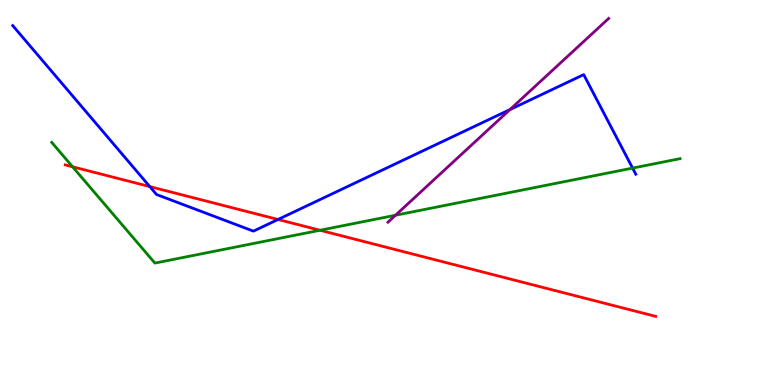[{'lines': ['blue', 'red'], 'intersections': [{'x': 1.93, 'y': 5.15}, {'x': 3.59, 'y': 4.3}]}, {'lines': ['green', 'red'], 'intersections': [{'x': 0.936, 'y': 5.67}, {'x': 4.13, 'y': 4.02}]}, {'lines': ['purple', 'red'], 'intersections': []}, {'lines': ['blue', 'green'], 'intersections': [{'x': 8.16, 'y': 5.63}]}, {'lines': ['blue', 'purple'], 'intersections': [{'x': 6.58, 'y': 7.15}]}, {'lines': ['green', 'purple'], 'intersections': [{'x': 5.1, 'y': 4.41}]}]